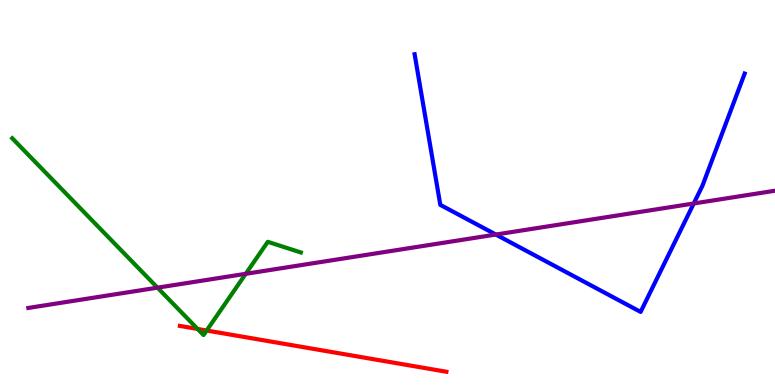[{'lines': ['blue', 'red'], 'intersections': []}, {'lines': ['green', 'red'], 'intersections': [{'x': 2.55, 'y': 1.46}, {'x': 2.67, 'y': 1.42}]}, {'lines': ['purple', 'red'], 'intersections': []}, {'lines': ['blue', 'green'], 'intersections': []}, {'lines': ['blue', 'purple'], 'intersections': [{'x': 6.4, 'y': 3.91}, {'x': 8.95, 'y': 4.71}]}, {'lines': ['green', 'purple'], 'intersections': [{'x': 2.03, 'y': 2.53}, {'x': 3.17, 'y': 2.89}]}]